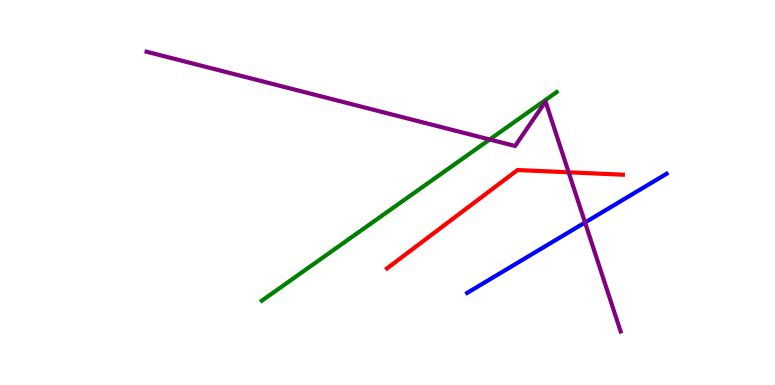[{'lines': ['blue', 'red'], 'intersections': []}, {'lines': ['green', 'red'], 'intersections': []}, {'lines': ['purple', 'red'], 'intersections': [{'x': 7.34, 'y': 5.52}]}, {'lines': ['blue', 'green'], 'intersections': []}, {'lines': ['blue', 'purple'], 'intersections': [{'x': 7.55, 'y': 4.22}]}, {'lines': ['green', 'purple'], 'intersections': [{'x': 6.32, 'y': 6.38}]}]